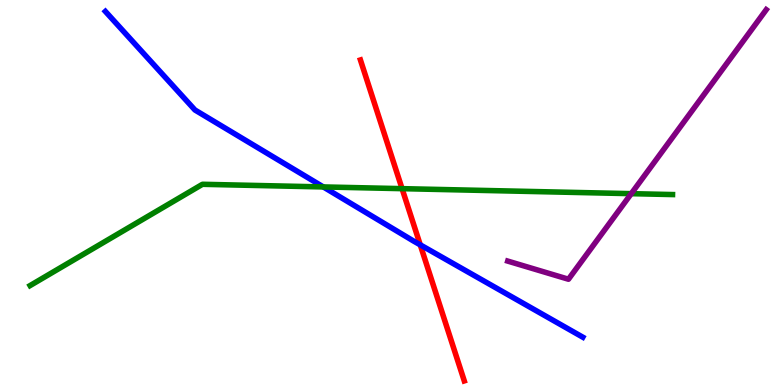[{'lines': ['blue', 'red'], 'intersections': [{'x': 5.42, 'y': 3.64}]}, {'lines': ['green', 'red'], 'intersections': [{'x': 5.19, 'y': 5.1}]}, {'lines': ['purple', 'red'], 'intersections': []}, {'lines': ['blue', 'green'], 'intersections': [{'x': 4.17, 'y': 5.14}]}, {'lines': ['blue', 'purple'], 'intersections': []}, {'lines': ['green', 'purple'], 'intersections': [{'x': 8.15, 'y': 4.97}]}]